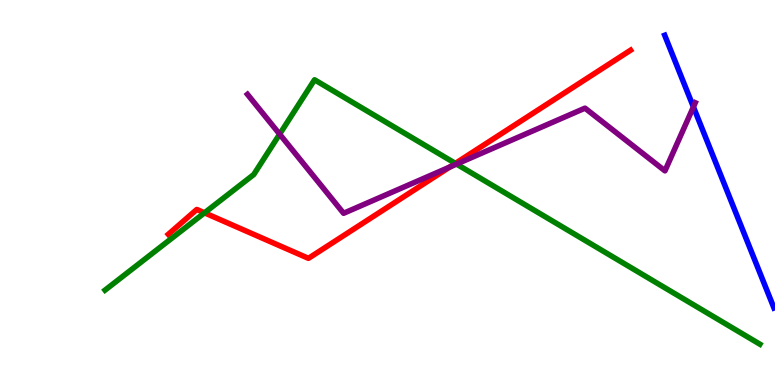[{'lines': ['blue', 'red'], 'intersections': []}, {'lines': ['green', 'red'], 'intersections': [{'x': 2.64, 'y': 4.47}, {'x': 5.88, 'y': 5.76}]}, {'lines': ['purple', 'red'], 'intersections': [{'x': 5.8, 'y': 5.66}]}, {'lines': ['blue', 'green'], 'intersections': []}, {'lines': ['blue', 'purple'], 'intersections': [{'x': 8.95, 'y': 7.22}]}, {'lines': ['green', 'purple'], 'intersections': [{'x': 3.61, 'y': 6.52}, {'x': 5.89, 'y': 5.74}]}]